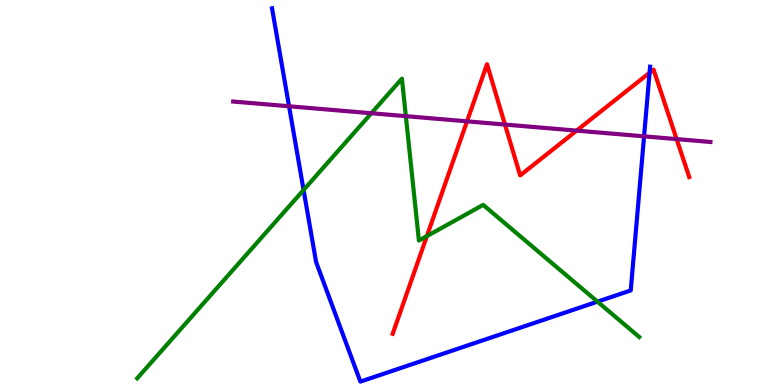[{'lines': ['blue', 'red'], 'intersections': [{'x': 8.38, 'y': 8.11}]}, {'lines': ['green', 'red'], 'intersections': [{'x': 5.51, 'y': 3.87}]}, {'lines': ['purple', 'red'], 'intersections': [{'x': 6.03, 'y': 6.85}, {'x': 6.52, 'y': 6.76}, {'x': 7.44, 'y': 6.61}, {'x': 8.73, 'y': 6.39}]}, {'lines': ['blue', 'green'], 'intersections': [{'x': 3.92, 'y': 5.07}, {'x': 7.71, 'y': 2.16}]}, {'lines': ['blue', 'purple'], 'intersections': [{'x': 3.73, 'y': 7.24}, {'x': 8.31, 'y': 6.46}]}, {'lines': ['green', 'purple'], 'intersections': [{'x': 4.79, 'y': 7.06}, {'x': 5.24, 'y': 6.98}]}]